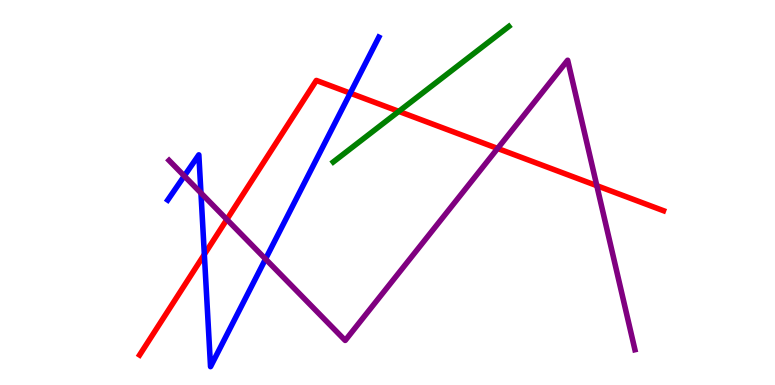[{'lines': ['blue', 'red'], 'intersections': [{'x': 2.64, 'y': 3.39}, {'x': 4.52, 'y': 7.58}]}, {'lines': ['green', 'red'], 'intersections': [{'x': 5.15, 'y': 7.11}]}, {'lines': ['purple', 'red'], 'intersections': [{'x': 2.93, 'y': 4.3}, {'x': 6.42, 'y': 6.14}, {'x': 7.7, 'y': 5.18}]}, {'lines': ['blue', 'green'], 'intersections': []}, {'lines': ['blue', 'purple'], 'intersections': [{'x': 2.38, 'y': 5.43}, {'x': 2.59, 'y': 4.99}, {'x': 3.43, 'y': 3.27}]}, {'lines': ['green', 'purple'], 'intersections': []}]